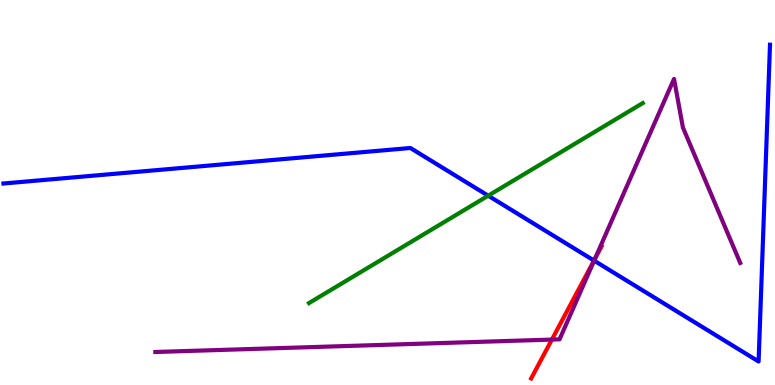[{'lines': ['blue', 'red'], 'intersections': [{'x': 7.66, 'y': 3.23}]}, {'lines': ['green', 'red'], 'intersections': []}, {'lines': ['purple', 'red'], 'intersections': [{'x': 7.12, 'y': 1.18}, {'x': 7.68, 'y': 3.28}]}, {'lines': ['blue', 'green'], 'intersections': [{'x': 6.3, 'y': 4.92}]}, {'lines': ['blue', 'purple'], 'intersections': [{'x': 7.67, 'y': 3.23}]}, {'lines': ['green', 'purple'], 'intersections': []}]